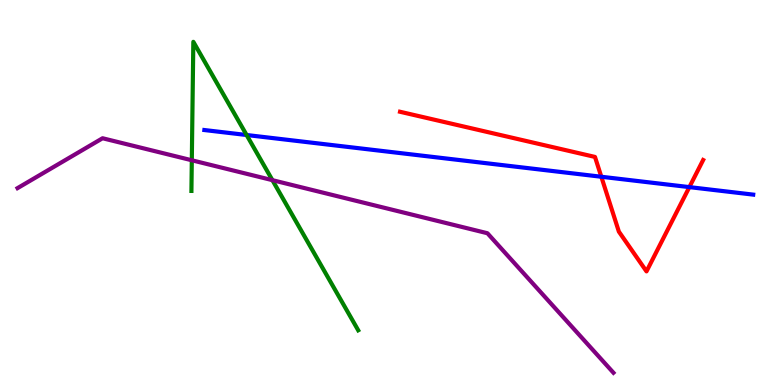[{'lines': ['blue', 'red'], 'intersections': [{'x': 7.76, 'y': 5.41}, {'x': 8.9, 'y': 5.14}]}, {'lines': ['green', 'red'], 'intersections': []}, {'lines': ['purple', 'red'], 'intersections': []}, {'lines': ['blue', 'green'], 'intersections': [{'x': 3.18, 'y': 6.49}]}, {'lines': ['blue', 'purple'], 'intersections': []}, {'lines': ['green', 'purple'], 'intersections': [{'x': 2.47, 'y': 5.84}, {'x': 3.51, 'y': 5.32}]}]